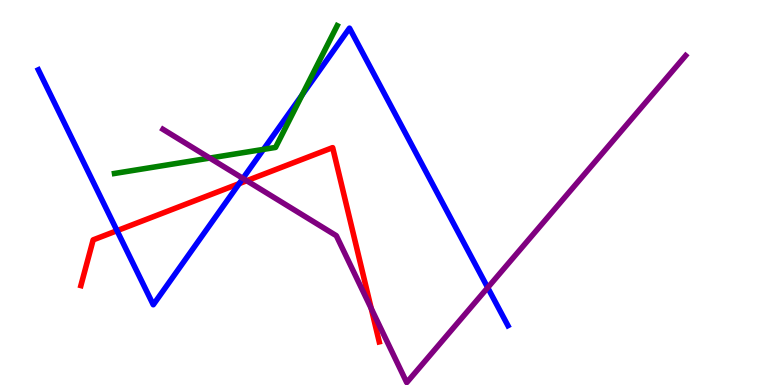[{'lines': ['blue', 'red'], 'intersections': [{'x': 1.51, 'y': 4.01}, {'x': 3.09, 'y': 5.23}]}, {'lines': ['green', 'red'], 'intersections': []}, {'lines': ['purple', 'red'], 'intersections': [{'x': 3.18, 'y': 5.31}, {'x': 4.79, 'y': 1.99}]}, {'lines': ['blue', 'green'], 'intersections': [{'x': 3.4, 'y': 6.12}, {'x': 3.9, 'y': 7.54}]}, {'lines': ['blue', 'purple'], 'intersections': [{'x': 3.13, 'y': 5.37}, {'x': 6.29, 'y': 2.53}]}, {'lines': ['green', 'purple'], 'intersections': [{'x': 2.71, 'y': 5.89}]}]